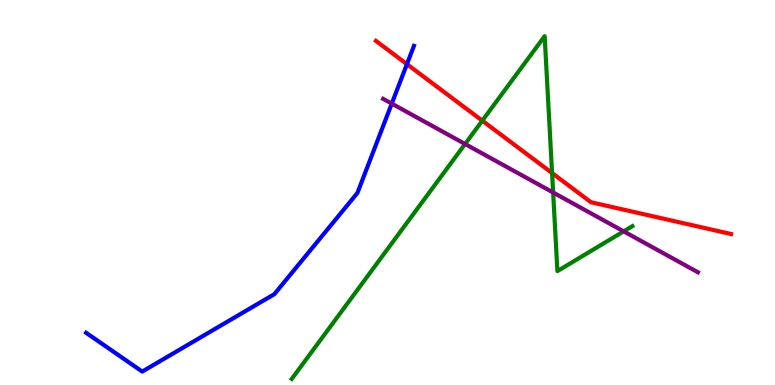[{'lines': ['blue', 'red'], 'intersections': [{'x': 5.25, 'y': 8.33}]}, {'lines': ['green', 'red'], 'intersections': [{'x': 6.22, 'y': 6.87}, {'x': 7.12, 'y': 5.51}]}, {'lines': ['purple', 'red'], 'intersections': []}, {'lines': ['blue', 'green'], 'intersections': []}, {'lines': ['blue', 'purple'], 'intersections': [{'x': 5.06, 'y': 7.31}]}, {'lines': ['green', 'purple'], 'intersections': [{'x': 6.0, 'y': 6.26}, {'x': 7.14, 'y': 5.0}, {'x': 8.05, 'y': 3.99}]}]